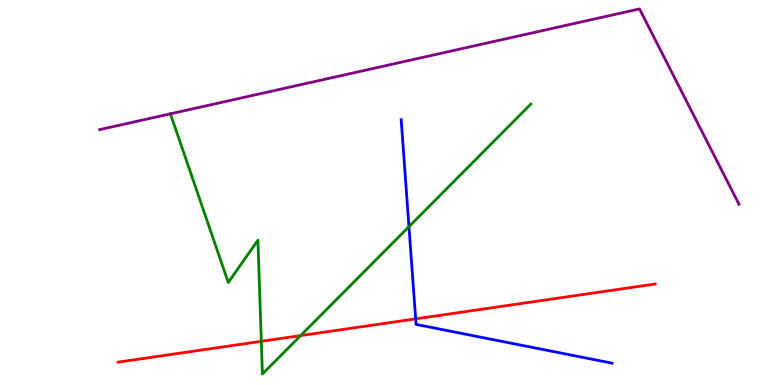[{'lines': ['blue', 'red'], 'intersections': [{'x': 5.36, 'y': 1.72}]}, {'lines': ['green', 'red'], 'intersections': [{'x': 3.37, 'y': 1.13}, {'x': 3.88, 'y': 1.28}]}, {'lines': ['purple', 'red'], 'intersections': []}, {'lines': ['blue', 'green'], 'intersections': [{'x': 5.28, 'y': 4.11}]}, {'lines': ['blue', 'purple'], 'intersections': []}, {'lines': ['green', 'purple'], 'intersections': [{'x': 2.2, 'y': 7.04}]}]